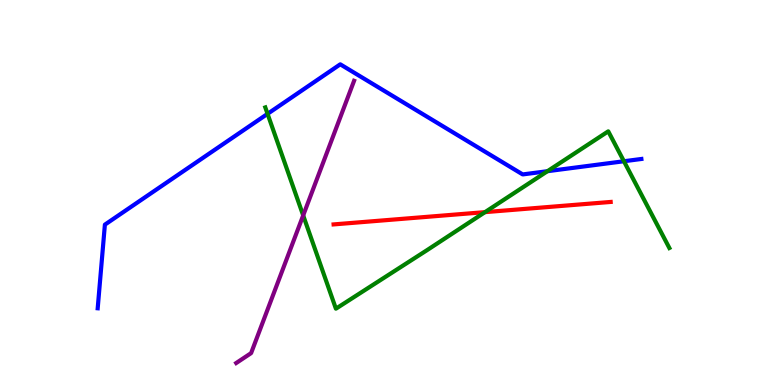[{'lines': ['blue', 'red'], 'intersections': []}, {'lines': ['green', 'red'], 'intersections': [{'x': 6.26, 'y': 4.49}]}, {'lines': ['purple', 'red'], 'intersections': []}, {'lines': ['blue', 'green'], 'intersections': [{'x': 3.45, 'y': 7.04}, {'x': 7.06, 'y': 5.55}, {'x': 8.05, 'y': 5.81}]}, {'lines': ['blue', 'purple'], 'intersections': []}, {'lines': ['green', 'purple'], 'intersections': [{'x': 3.91, 'y': 4.4}]}]